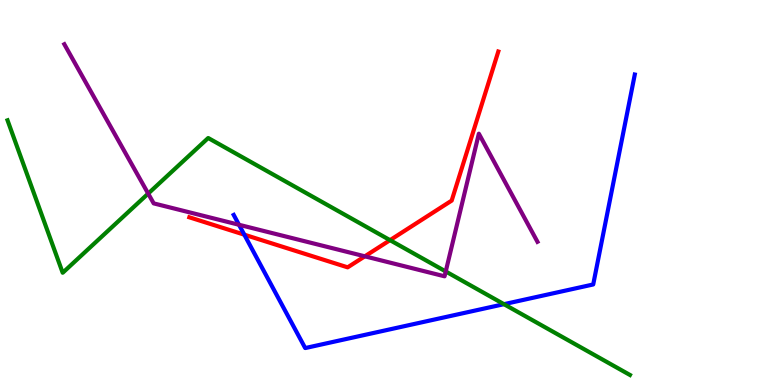[{'lines': ['blue', 'red'], 'intersections': [{'x': 3.15, 'y': 3.9}]}, {'lines': ['green', 'red'], 'intersections': [{'x': 5.03, 'y': 3.76}]}, {'lines': ['purple', 'red'], 'intersections': [{'x': 4.71, 'y': 3.34}]}, {'lines': ['blue', 'green'], 'intersections': [{'x': 6.5, 'y': 2.1}]}, {'lines': ['blue', 'purple'], 'intersections': [{'x': 3.08, 'y': 4.16}]}, {'lines': ['green', 'purple'], 'intersections': [{'x': 1.91, 'y': 4.97}, {'x': 5.75, 'y': 2.95}]}]